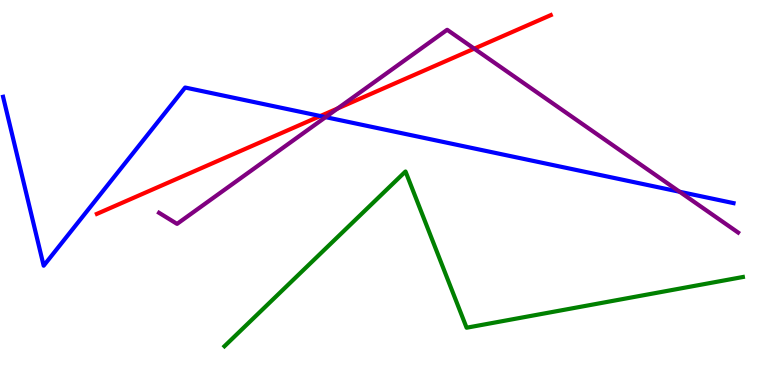[{'lines': ['blue', 'red'], 'intersections': [{'x': 4.13, 'y': 6.99}]}, {'lines': ['green', 'red'], 'intersections': []}, {'lines': ['purple', 'red'], 'intersections': [{'x': 4.36, 'y': 7.18}, {'x': 6.12, 'y': 8.74}]}, {'lines': ['blue', 'green'], 'intersections': []}, {'lines': ['blue', 'purple'], 'intersections': [{'x': 4.2, 'y': 6.96}, {'x': 8.77, 'y': 5.02}]}, {'lines': ['green', 'purple'], 'intersections': []}]